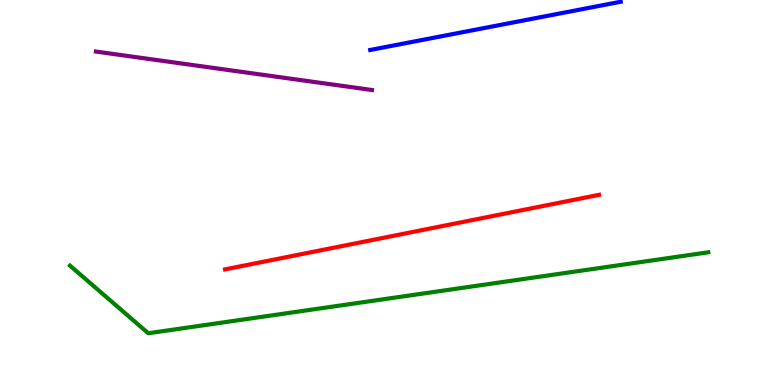[{'lines': ['blue', 'red'], 'intersections': []}, {'lines': ['green', 'red'], 'intersections': []}, {'lines': ['purple', 'red'], 'intersections': []}, {'lines': ['blue', 'green'], 'intersections': []}, {'lines': ['blue', 'purple'], 'intersections': []}, {'lines': ['green', 'purple'], 'intersections': []}]